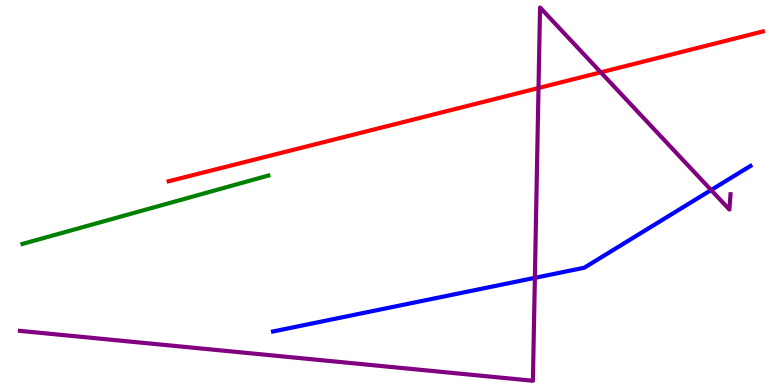[{'lines': ['blue', 'red'], 'intersections': []}, {'lines': ['green', 'red'], 'intersections': []}, {'lines': ['purple', 'red'], 'intersections': [{'x': 6.95, 'y': 7.71}, {'x': 7.75, 'y': 8.12}]}, {'lines': ['blue', 'green'], 'intersections': []}, {'lines': ['blue', 'purple'], 'intersections': [{'x': 6.9, 'y': 2.78}, {'x': 9.18, 'y': 5.06}]}, {'lines': ['green', 'purple'], 'intersections': []}]